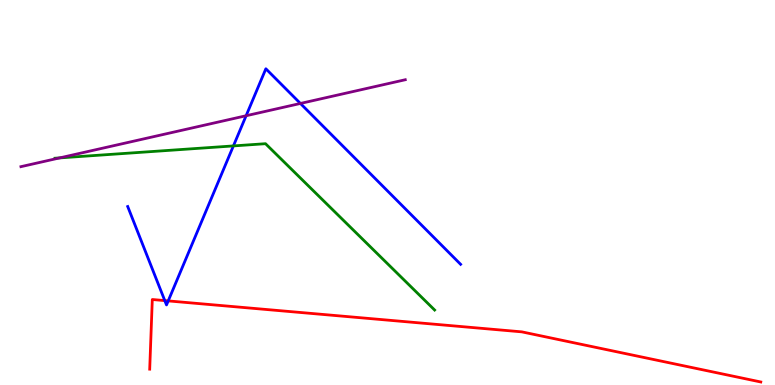[{'lines': ['blue', 'red'], 'intersections': [{'x': 2.13, 'y': 2.19}, {'x': 2.17, 'y': 2.18}]}, {'lines': ['green', 'red'], 'intersections': []}, {'lines': ['purple', 'red'], 'intersections': []}, {'lines': ['blue', 'green'], 'intersections': [{'x': 3.01, 'y': 6.21}]}, {'lines': ['blue', 'purple'], 'intersections': [{'x': 3.18, 'y': 6.99}, {'x': 3.88, 'y': 7.31}]}, {'lines': ['green', 'purple'], 'intersections': [{'x': 0.77, 'y': 5.9}]}]